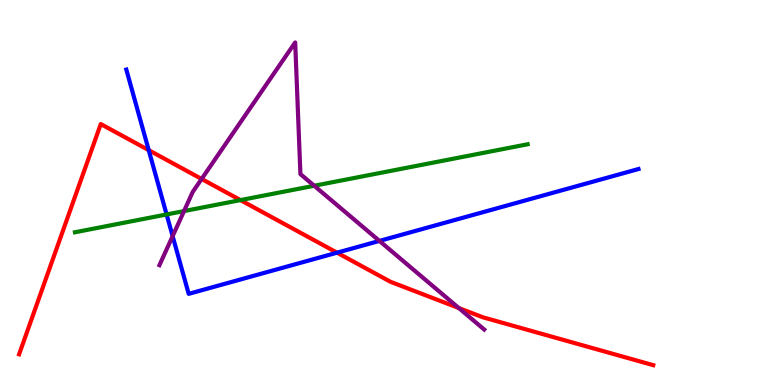[{'lines': ['blue', 'red'], 'intersections': [{'x': 1.92, 'y': 6.1}, {'x': 4.35, 'y': 3.44}]}, {'lines': ['green', 'red'], 'intersections': [{'x': 3.1, 'y': 4.8}]}, {'lines': ['purple', 'red'], 'intersections': [{'x': 2.6, 'y': 5.35}, {'x': 5.92, 'y': 2.0}]}, {'lines': ['blue', 'green'], 'intersections': [{'x': 2.15, 'y': 4.43}]}, {'lines': ['blue', 'purple'], 'intersections': [{'x': 2.23, 'y': 3.87}, {'x': 4.9, 'y': 3.74}]}, {'lines': ['green', 'purple'], 'intersections': [{'x': 2.37, 'y': 4.52}, {'x': 4.05, 'y': 5.18}]}]